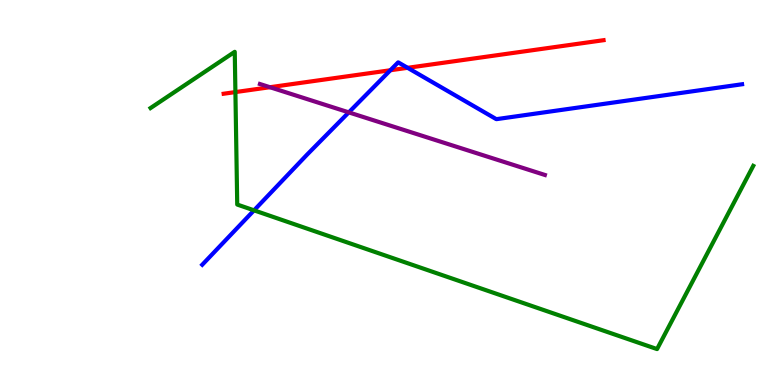[{'lines': ['blue', 'red'], 'intersections': [{'x': 5.04, 'y': 8.18}, {'x': 5.26, 'y': 8.24}]}, {'lines': ['green', 'red'], 'intersections': [{'x': 3.04, 'y': 7.61}]}, {'lines': ['purple', 'red'], 'intersections': [{'x': 3.48, 'y': 7.73}]}, {'lines': ['blue', 'green'], 'intersections': [{'x': 3.28, 'y': 4.54}]}, {'lines': ['blue', 'purple'], 'intersections': [{'x': 4.5, 'y': 7.08}]}, {'lines': ['green', 'purple'], 'intersections': []}]